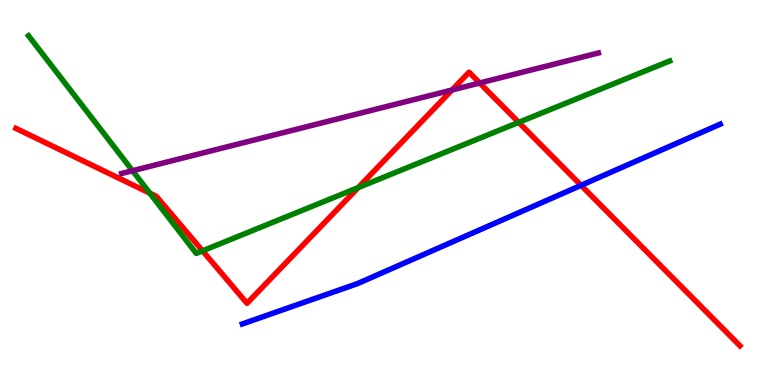[{'lines': ['blue', 'red'], 'intersections': [{'x': 7.5, 'y': 5.19}]}, {'lines': ['green', 'red'], 'intersections': [{'x': 1.93, 'y': 4.98}, {'x': 2.61, 'y': 3.48}, {'x': 4.62, 'y': 5.13}, {'x': 6.69, 'y': 6.82}]}, {'lines': ['purple', 'red'], 'intersections': [{'x': 5.83, 'y': 7.66}, {'x': 6.19, 'y': 7.84}]}, {'lines': ['blue', 'green'], 'intersections': []}, {'lines': ['blue', 'purple'], 'intersections': []}, {'lines': ['green', 'purple'], 'intersections': [{'x': 1.71, 'y': 5.57}]}]